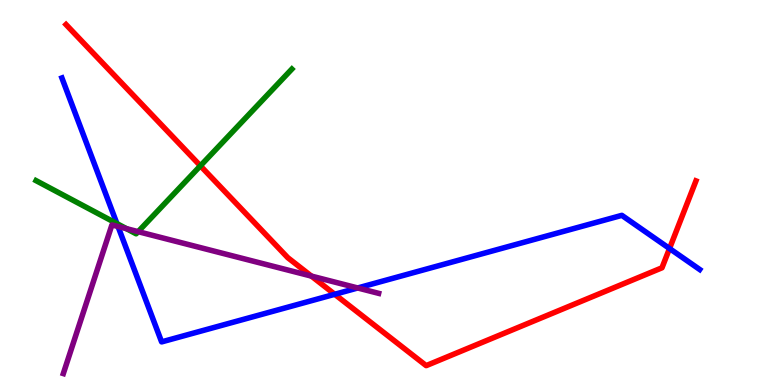[{'lines': ['blue', 'red'], 'intersections': [{'x': 4.32, 'y': 2.36}, {'x': 8.64, 'y': 3.55}]}, {'lines': ['green', 'red'], 'intersections': [{'x': 2.59, 'y': 5.69}]}, {'lines': ['purple', 'red'], 'intersections': [{'x': 4.02, 'y': 2.83}]}, {'lines': ['blue', 'green'], 'intersections': [{'x': 1.51, 'y': 4.19}]}, {'lines': ['blue', 'purple'], 'intersections': [{'x': 1.52, 'y': 4.12}, {'x': 4.62, 'y': 2.52}]}, {'lines': ['green', 'purple'], 'intersections': [{'x': 1.63, 'y': 4.06}, {'x': 1.78, 'y': 3.98}]}]